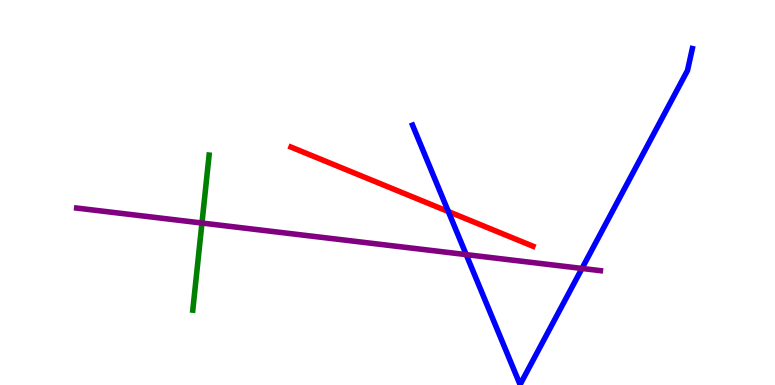[{'lines': ['blue', 'red'], 'intersections': [{'x': 5.79, 'y': 4.51}]}, {'lines': ['green', 'red'], 'intersections': []}, {'lines': ['purple', 'red'], 'intersections': []}, {'lines': ['blue', 'green'], 'intersections': []}, {'lines': ['blue', 'purple'], 'intersections': [{'x': 6.02, 'y': 3.39}, {'x': 7.51, 'y': 3.03}]}, {'lines': ['green', 'purple'], 'intersections': [{'x': 2.61, 'y': 4.21}]}]